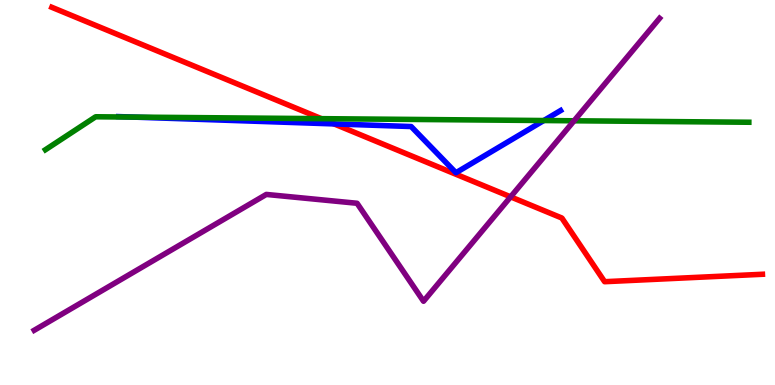[{'lines': ['blue', 'red'], 'intersections': [{'x': 4.31, 'y': 6.78}]}, {'lines': ['green', 'red'], 'intersections': [{'x': 4.15, 'y': 6.92}]}, {'lines': ['purple', 'red'], 'intersections': [{'x': 6.59, 'y': 4.89}]}, {'lines': ['blue', 'green'], 'intersections': [{'x': 1.71, 'y': 6.96}, {'x': 7.02, 'y': 6.87}]}, {'lines': ['blue', 'purple'], 'intersections': []}, {'lines': ['green', 'purple'], 'intersections': [{'x': 7.41, 'y': 6.86}]}]